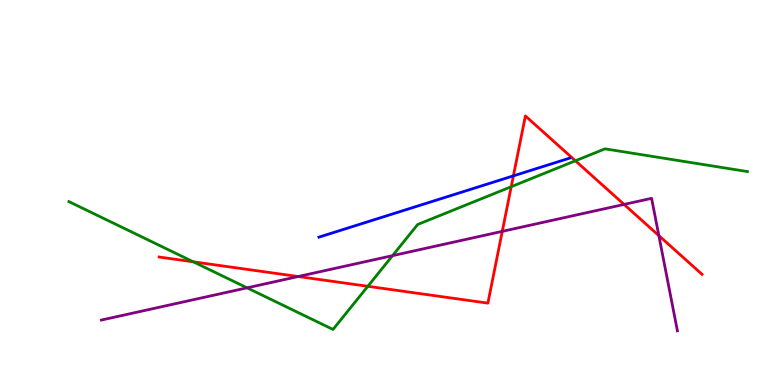[{'lines': ['blue', 'red'], 'intersections': [{'x': 6.62, 'y': 5.43}]}, {'lines': ['green', 'red'], 'intersections': [{'x': 2.49, 'y': 3.2}, {'x': 4.75, 'y': 2.56}, {'x': 6.6, 'y': 5.15}, {'x': 7.42, 'y': 5.82}]}, {'lines': ['purple', 'red'], 'intersections': [{'x': 3.85, 'y': 2.82}, {'x': 6.48, 'y': 3.99}, {'x': 8.05, 'y': 4.69}, {'x': 8.5, 'y': 3.88}]}, {'lines': ['blue', 'green'], 'intersections': []}, {'lines': ['blue', 'purple'], 'intersections': []}, {'lines': ['green', 'purple'], 'intersections': [{'x': 3.19, 'y': 2.52}, {'x': 5.07, 'y': 3.36}]}]